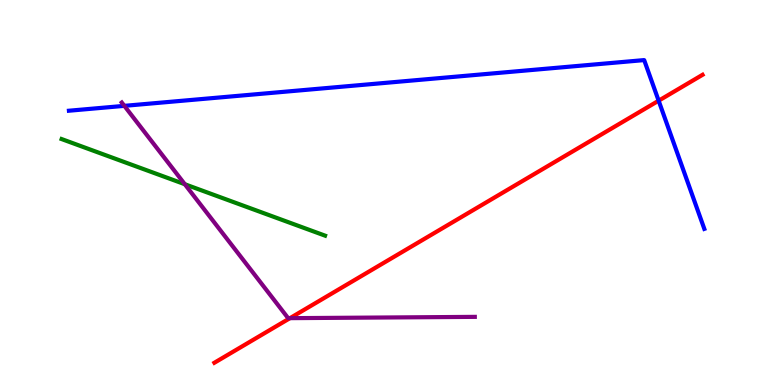[{'lines': ['blue', 'red'], 'intersections': [{'x': 8.5, 'y': 7.38}]}, {'lines': ['green', 'red'], 'intersections': []}, {'lines': ['purple', 'red'], 'intersections': [{'x': 3.74, 'y': 1.74}]}, {'lines': ['blue', 'green'], 'intersections': []}, {'lines': ['blue', 'purple'], 'intersections': [{'x': 1.6, 'y': 7.25}]}, {'lines': ['green', 'purple'], 'intersections': [{'x': 2.38, 'y': 5.21}]}]